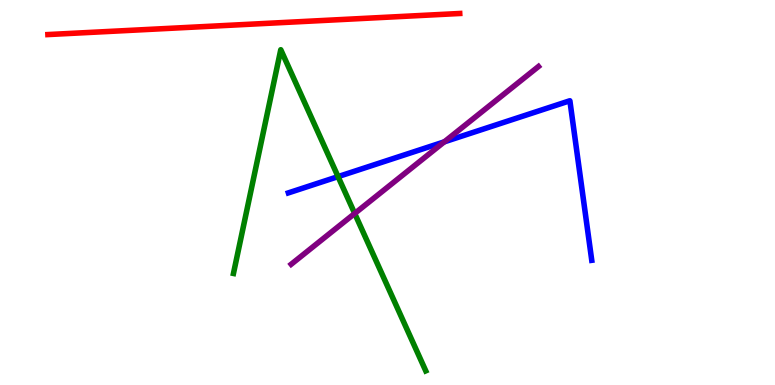[{'lines': ['blue', 'red'], 'intersections': []}, {'lines': ['green', 'red'], 'intersections': []}, {'lines': ['purple', 'red'], 'intersections': []}, {'lines': ['blue', 'green'], 'intersections': [{'x': 4.36, 'y': 5.41}]}, {'lines': ['blue', 'purple'], 'intersections': [{'x': 5.73, 'y': 6.32}]}, {'lines': ['green', 'purple'], 'intersections': [{'x': 4.58, 'y': 4.46}]}]